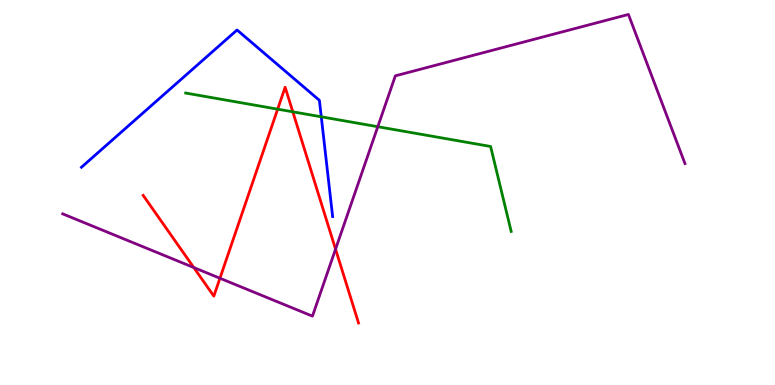[{'lines': ['blue', 'red'], 'intersections': []}, {'lines': ['green', 'red'], 'intersections': [{'x': 3.58, 'y': 7.16}, {'x': 3.78, 'y': 7.1}]}, {'lines': ['purple', 'red'], 'intersections': [{'x': 2.5, 'y': 3.05}, {'x': 2.84, 'y': 2.77}, {'x': 4.33, 'y': 3.53}]}, {'lines': ['blue', 'green'], 'intersections': [{'x': 4.15, 'y': 6.97}]}, {'lines': ['blue', 'purple'], 'intersections': []}, {'lines': ['green', 'purple'], 'intersections': [{'x': 4.87, 'y': 6.71}]}]